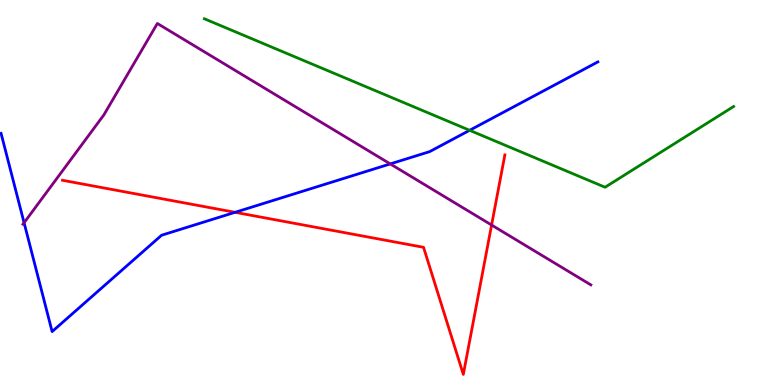[{'lines': ['blue', 'red'], 'intersections': [{'x': 3.03, 'y': 4.49}]}, {'lines': ['green', 'red'], 'intersections': []}, {'lines': ['purple', 'red'], 'intersections': [{'x': 6.34, 'y': 4.16}]}, {'lines': ['blue', 'green'], 'intersections': [{'x': 6.06, 'y': 6.62}]}, {'lines': ['blue', 'purple'], 'intersections': [{'x': 0.311, 'y': 4.21}, {'x': 5.04, 'y': 5.74}]}, {'lines': ['green', 'purple'], 'intersections': []}]